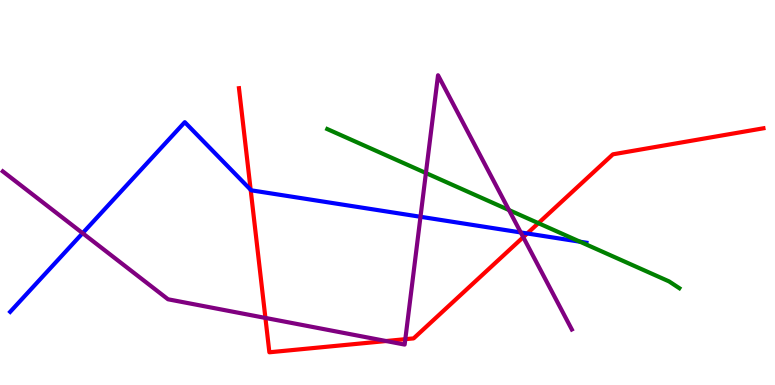[{'lines': ['blue', 'red'], 'intersections': [{'x': 3.23, 'y': 5.07}, {'x': 6.8, 'y': 3.94}]}, {'lines': ['green', 'red'], 'intersections': [{'x': 6.95, 'y': 4.2}]}, {'lines': ['purple', 'red'], 'intersections': [{'x': 3.42, 'y': 1.74}, {'x': 4.98, 'y': 1.14}, {'x': 5.23, 'y': 1.19}, {'x': 6.75, 'y': 3.84}]}, {'lines': ['blue', 'green'], 'intersections': [{'x': 7.48, 'y': 3.72}]}, {'lines': ['blue', 'purple'], 'intersections': [{'x': 1.07, 'y': 3.94}, {'x': 5.43, 'y': 4.37}, {'x': 6.72, 'y': 3.96}]}, {'lines': ['green', 'purple'], 'intersections': [{'x': 5.5, 'y': 5.51}, {'x': 6.57, 'y': 4.54}]}]